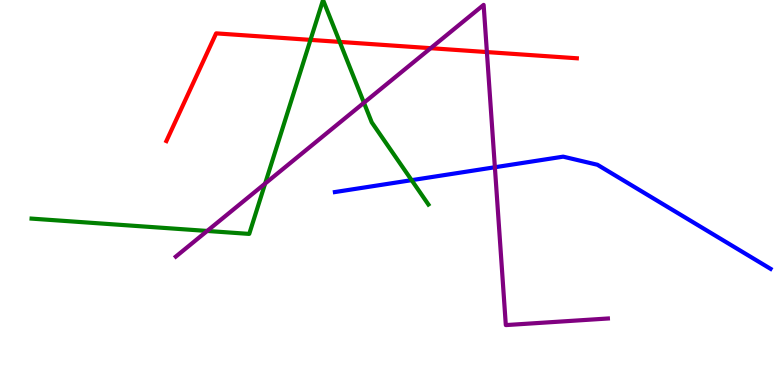[{'lines': ['blue', 'red'], 'intersections': []}, {'lines': ['green', 'red'], 'intersections': [{'x': 4.01, 'y': 8.96}, {'x': 4.38, 'y': 8.91}]}, {'lines': ['purple', 'red'], 'intersections': [{'x': 5.56, 'y': 8.75}, {'x': 6.28, 'y': 8.65}]}, {'lines': ['blue', 'green'], 'intersections': [{'x': 5.31, 'y': 5.32}]}, {'lines': ['blue', 'purple'], 'intersections': [{'x': 6.39, 'y': 5.66}]}, {'lines': ['green', 'purple'], 'intersections': [{'x': 2.67, 'y': 4.0}, {'x': 3.42, 'y': 5.23}, {'x': 4.7, 'y': 7.33}]}]